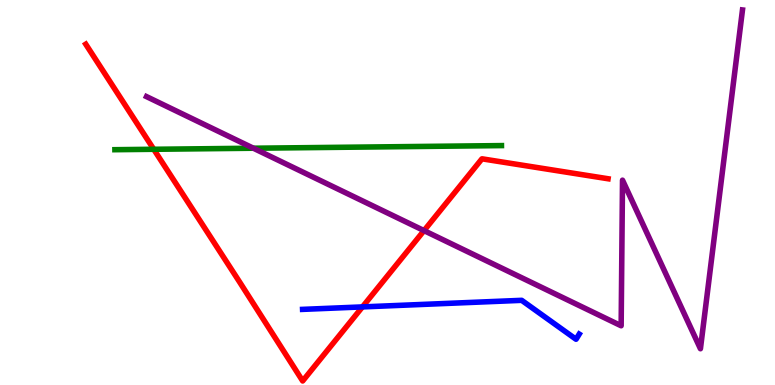[{'lines': ['blue', 'red'], 'intersections': [{'x': 4.68, 'y': 2.03}]}, {'lines': ['green', 'red'], 'intersections': [{'x': 1.98, 'y': 6.12}]}, {'lines': ['purple', 'red'], 'intersections': [{'x': 5.47, 'y': 4.01}]}, {'lines': ['blue', 'green'], 'intersections': []}, {'lines': ['blue', 'purple'], 'intersections': []}, {'lines': ['green', 'purple'], 'intersections': [{'x': 3.27, 'y': 6.15}]}]